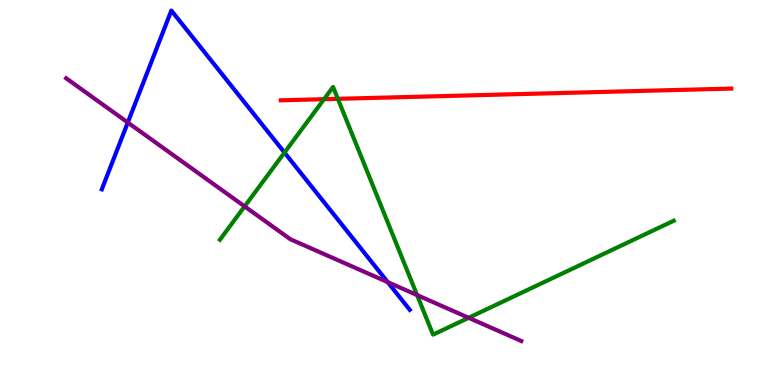[{'lines': ['blue', 'red'], 'intersections': []}, {'lines': ['green', 'red'], 'intersections': [{'x': 4.18, 'y': 7.42}, {'x': 4.36, 'y': 7.43}]}, {'lines': ['purple', 'red'], 'intersections': []}, {'lines': ['blue', 'green'], 'intersections': [{'x': 3.67, 'y': 6.04}]}, {'lines': ['blue', 'purple'], 'intersections': [{'x': 1.65, 'y': 6.82}, {'x': 5.0, 'y': 2.67}]}, {'lines': ['green', 'purple'], 'intersections': [{'x': 3.16, 'y': 4.64}, {'x': 5.38, 'y': 2.34}, {'x': 6.05, 'y': 1.75}]}]